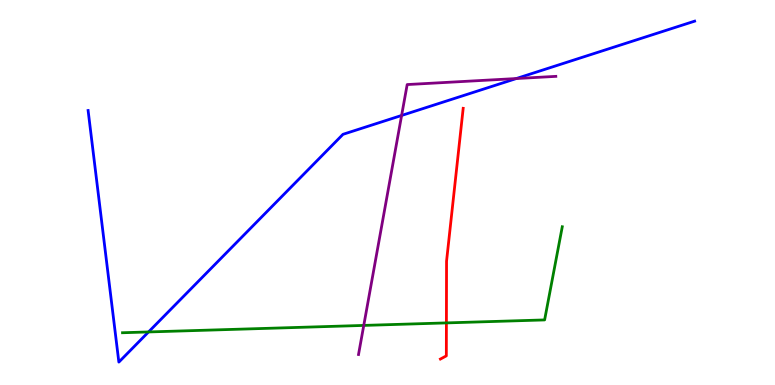[{'lines': ['blue', 'red'], 'intersections': []}, {'lines': ['green', 'red'], 'intersections': [{'x': 5.76, 'y': 1.61}]}, {'lines': ['purple', 'red'], 'intersections': []}, {'lines': ['blue', 'green'], 'intersections': [{'x': 1.92, 'y': 1.38}]}, {'lines': ['blue', 'purple'], 'intersections': [{'x': 5.18, 'y': 7.0}, {'x': 6.66, 'y': 7.96}]}, {'lines': ['green', 'purple'], 'intersections': [{'x': 4.69, 'y': 1.55}]}]